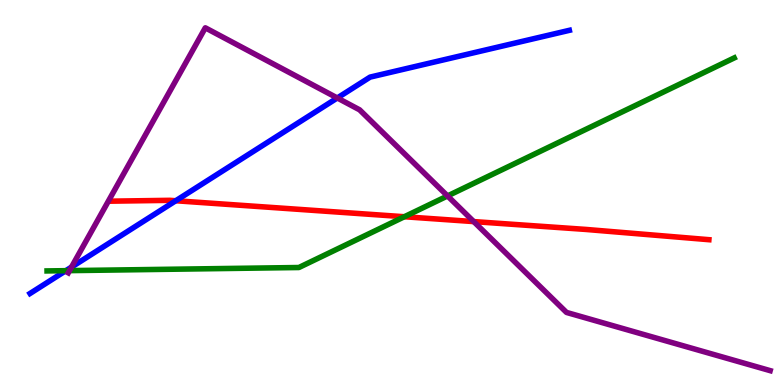[{'lines': ['blue', 'red'], 'intersections': [{'x': 2.27, 'y': 4.79}]}, {'lines': ['green', 'red'], 'intersections': [{'x': 5.22, 'y': 4.37}]}, {'lines': ['purple', 'red'], 'intersections': [{'x': 6.11, 'y': 4.24}]}, {'lines': ['blue', 'green'], 'intersections': [{'x': 0.85, 'y': 2.97}]}, {'lines': ['blue', 'purple'], 'intersections': [{'x': 0.923, 'y': 3.06}, {'x': 4.35, 'y': 7.46}]}, {'lines': ['green', 'purple'], 'intersections': [{'x': 0.897, 'y': 2.97}, {'x': 5.77, 'y': 4.91}]}]